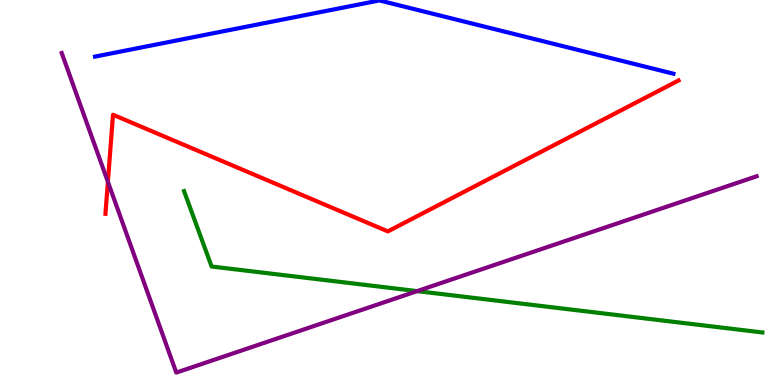[{'lines': ['blue', 'red'], 'intersections': []}, {'lines': ['green', 'red'], 'intersections': []}, {'lines': ['purple', 'red'], 'intersections': [{'x': 1.39, 'y': 5.28}]}, {'lines': ['blue', 'green'], 'intersections': []}, {'lines': ['blue', 'purple'], 'intersections': []}, {'lines': ['green', 'purple'], 'intersections': [{'x': 5.38, 'y': 2.44}]}]